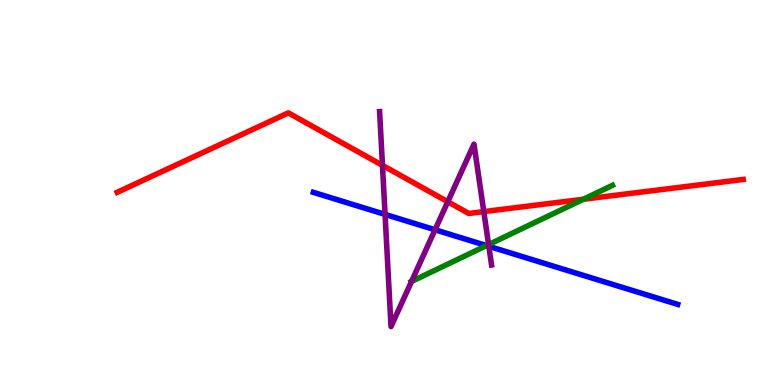[{'lines': ['blue', 'red'], 'intersections': []}, {'lines': ['green', 'red'], 'intersections': [{'x': 7.53, 'y': 4.82}]}, {'lines': ['purple', 'red'], 'intersections': [{'x': 4.93, 'y': 5.71}, {'x': 5.78, 'y': 4.76}, {'x': 6.24, 'y': 4.5}]}, {'lines': ['blue', 'green'], 'intersections': [{'x': 6.28, 'y': 3.62}]}, {'lines': ['blue', 'purple'], 'intersections': [{'x': 4.97, 'y': 4.43}, {'x': 5.61, 'y': 4.03}, {'x': 6.31, 'y': 3.6}]}, {'lines': ['green', 'purple'], 'intersections': [{'x': 5.31, 'y': 2.69}, {'x': 6.3, 'y': 3.65}]}]